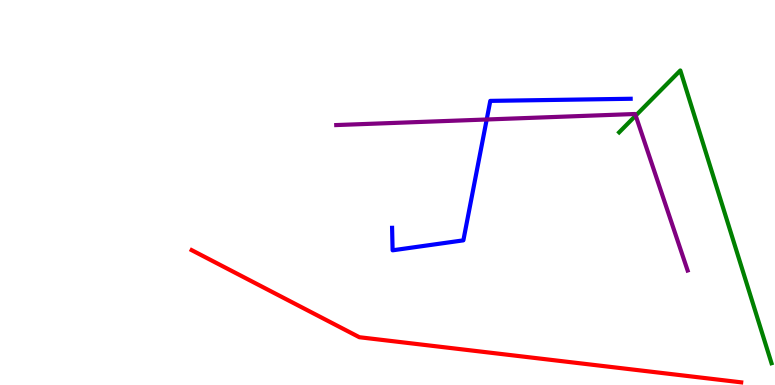[{'lines': ['blue', 'red'], 'intersections': []}, {'lines': ['green', 'red'], 'intersections': []}, {'lines': ['purple', 'red'], 'intersections': []}, {'lines': ['blue', 'green'], 'intersections': []}, {'lines': ['blue', 'purple'], 'intersections': [{'x': 6.28, 'y': 6.9}]}, {'lines': ['green', 'purple'], 'intersections': [{'x': 8.2, 'y': 7.0}]}]